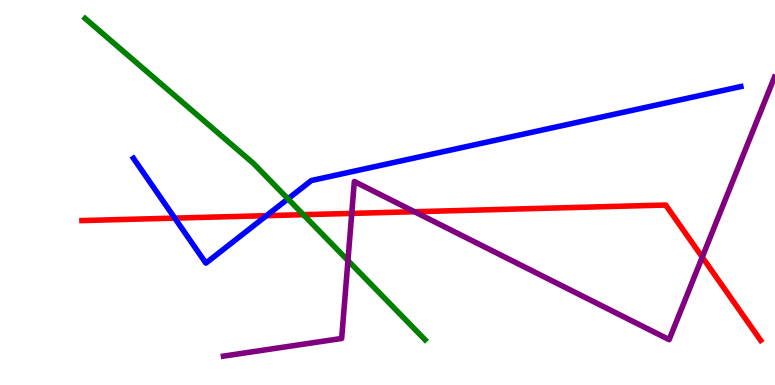[{'lines': ['blue', 'red'], 'intersections': [{'x': 2.26, 'y': 4.33}, {'x': 3.44, 'y': 4.4}]}, {'lines': ['green', 'red'], 'intersections': [{'x': 3.91, 'y': 4.42}]}, {'lines': ['purple', 'red'], 'intersections': [{'x': 4.54, 'y': 4.46}, {'x': 5.35, 'y': 4.5}, {'x': 9.06, 'y': 3.32}]}, {'lines': ['blue', 'green'], 'intersections': [{'x': 3.72, 'y': 4.83}]}, {'lines': ['blue', 'purple'], 'intersections': []}, {'lines': ['green', 'purple'], 'intersections': [{'x': 4.49, 'y': 3.23}]}]